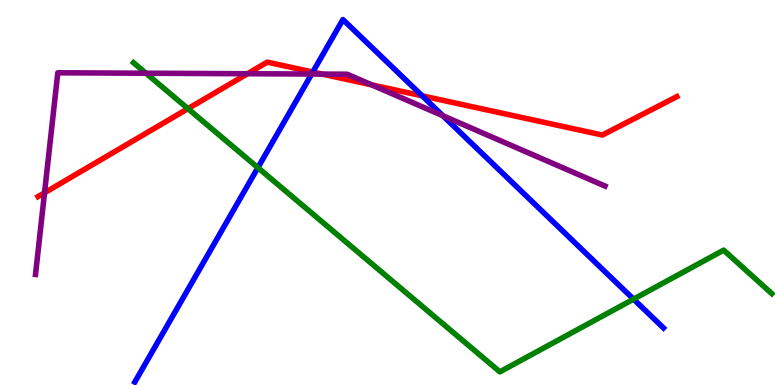[{'lines': ['blue', 'red'], 'intersections': [{'x': 4.04, 'y': 8.13}, {'x': 5.45, 'y': 7.51}]}, {'lines': ['green', 'red'], 'intersections': [{'x': 2.43, 'y': 7.18}]}, {'lines': ['purple', 'red'], 'intersections': [{'x': 0.575, 'y': 4.99}, {'x': 3.19, 'y': 8.08}, {'x': 4.16, 'y': 8.08}, {'x': 4.8, 'y': 7.8}]}, {'lines': ['blue', 'green'], 'intersections': [{'x': 3.33, 'y': 5.65}, {'x': 8.17, 'y': 2.23}]}, {'lines': ['blue', 'purple'], 'intersections': [{'x': 4.02, 'y': 8.08}, {'x': 5.71, 'y': 6.99}]}, {'lines': ['green', 'purple'], 'intersections': [{'x': 1.88, 'y': 8.1}]}]